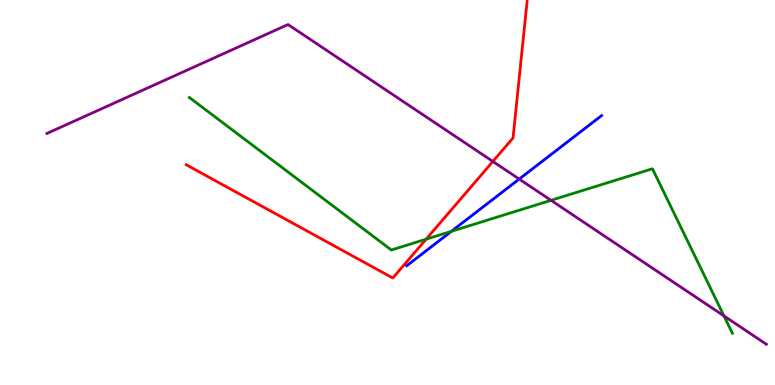[{'lines': ['blue', 'red'], 'intersections': []}, {'lines': ['green', 'red'], 'intersections': [{'x': 5.5, 'y': 3.79}]}, {'lines': ['purple', 'red'], 'intersections': [{'x': 6.36, 'y': 5.81}]}, {'lines': ['blue', 'green'], 'intersections': [{'x': 5.82, 'y': 3.99}]}, {'lines': ['blue', 'purple'], 'intersections': [{'x': 6.7, 'y': 5.35}]}, {'lines': ['green', 'purple'], 'intersections': [{'x': 7.11, 'y': 4.8}, {'x': 9.34, 'y': 1.79}]}]